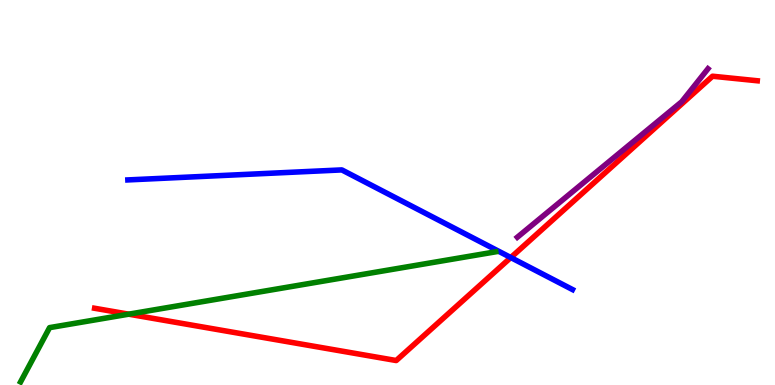[{'lines': ['blue', 'red'], 'intersections': [{'x': 6.59, 'y': 3.31}]}, {'lines': ['green', 'red'], 'intersections': [{'x': 1.66, 'y': 1.84}]}, {'lines': ['purple', 'red'], 'intersections': []}, {'lines': ['blue', 'green'], 'intersections': []}, {'lines': ['blue', 'purple'], 'intersections': []}, {'lines': ['green', 'purple'], 'intersections': []}]